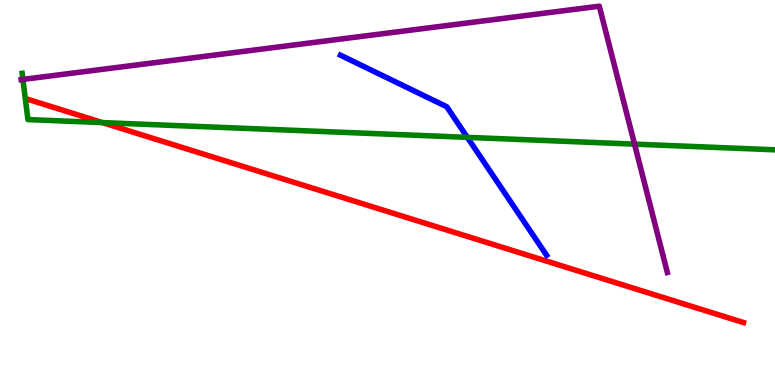[{'lines': ['blue', 'red'], 'intersections': []}, {'lines': ['green', 'red'], 'intersections': [{'x': 1.32, 'y': 6.82}]}, {'lines': ['purple', 'red'], 'intersections': []}, {'lines': ['blue', 'green'], 'intersections': [{'x': 6.03, 'y': 6.43}]}, {'lines': ['blue', 'purple'], 'intersections': []}, {'lines': ['green', 'purple'], 'intersections': [{'x': 0.296, 'y': 7.94}, {'x': 8.19, 'y': 6.26}]}]